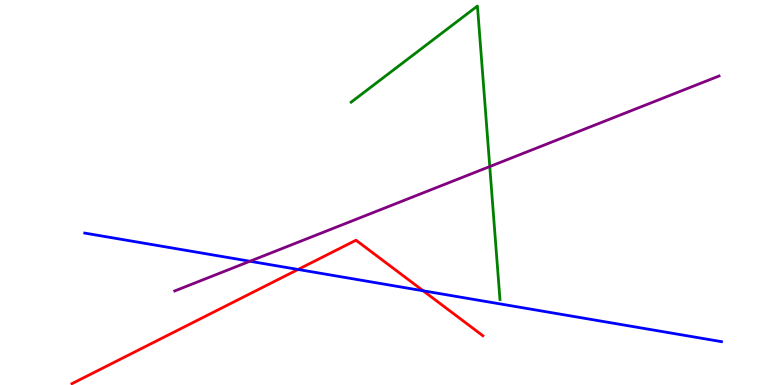[{'lines': ['blue', 'red'], 'intersections': [{'x': 3.85, 'y': 3.0}, {'x': 5.46, 'y': 2.45}]}, {'lines': ['green', 'red'], 'intersections': []}, {'lines': ['purple', 'red'], 'intersections': []}, {'lines': ['blue', 'green'], 'intersections': []}, {'lines': ['blue', 'purple'], 'intersections': [{'x': 3.22, 'y': 3.21}]}, {'lines': ['green', 'purple'], 'intersections': [{'x': 6.32, 'y': 5.67}]}]